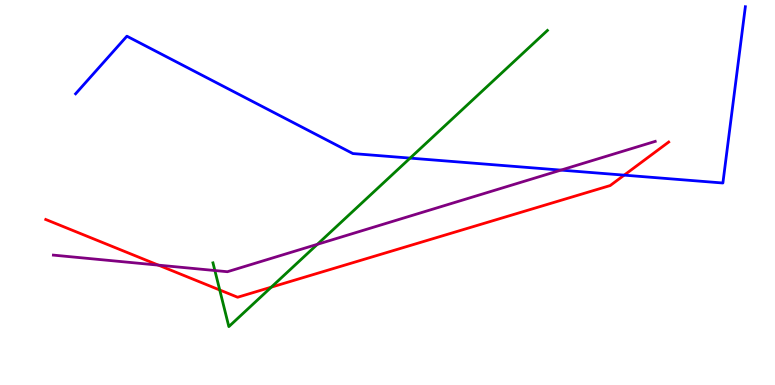[{'lines': ['blue', 'red'], 'intersections': [{'x': 8.05, 'y': 5.45}]}, {'lines': ['green', 'red'], 'intersections': [{'x': 2.84, 'y': 2.47}, {'x': 3.5, 'y': 2.54}]}, {'lines': ['purple', 'red'], 'intersections': [{'x': 2.04, 'y': 3.11}]}, {'lines': ['blue', 'green'], 'intersections': [{'x': 5.29, 'y': 5.89}]}, {'lines': ['blue', 'purple'], 'intersections': [{'x': 7.24, 'y': 5.58}]}, {'lines': ['green', 'purple'], 'intersections': [{'x': 2.77, 'y': 2.97}, {'x': 4.1, 'y': 3.65}]}]